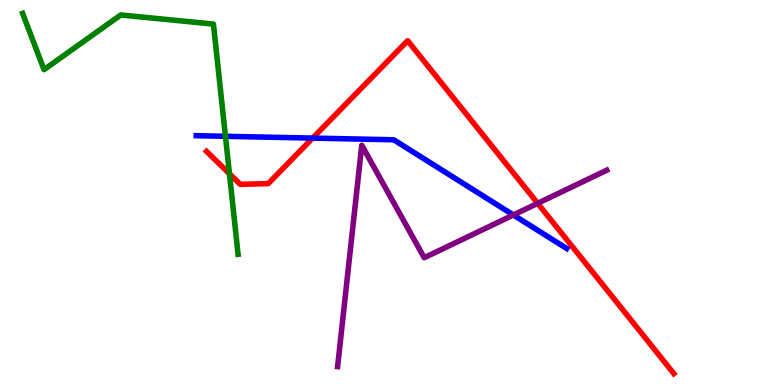[{'lines': ['blue', 'red'], 'intersections': [{'x': 4.03, 'y': 6.41}]}, {'lines': ['green', 'red'], 'intersections': [{'x': 2.96, 'y': 5.49}]}, {'lines': ['purple', 'red'], 'intersections': [{'x': 6.94, 'y': 4.72}]}, {'lines': ['blue', 'green'], 'intersections': [{'x': 2.91, 'y': 6.46}]}, {'lines': ['blue', 'purple'], 'intersections': [{'x': 6.62, 'y': 4.42}]}, {'lines': ['green', 'purple'], 'intersections': []}]